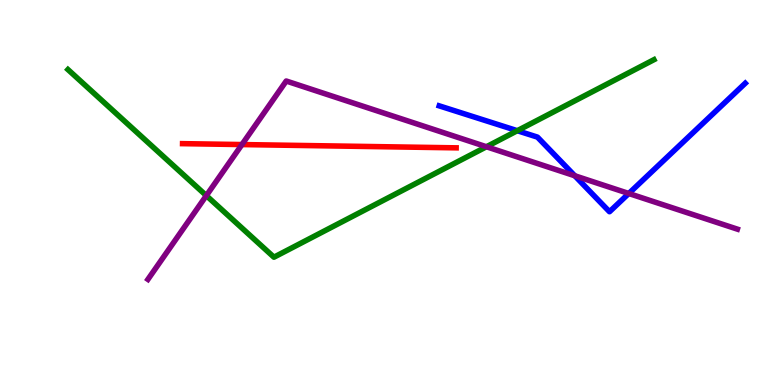[{'lines': ['blue', 'red'], 'intersections': []}, {'lines': ['green', 'red'], 'intersections': []}, {'lines': ['purple', 'red'], 'intersections': [{'x': 3.12, 'y': 6.25}]}, {'lines': ['blue', 'green'], 'intersections': [{'x': 6.68, 'y': 6.61}]}, {'lines': ['blue', 'purple'], 'intersections': [{'x': 7.42, 'y': 5.43}, {'x': 8.11, 'y': 4.97}]}, {'lines': ['green', 'purple'], 'intersections': [{'x': 2.66, 'y': 4.92}, {'x': 6.28, 'y': 6.19}]}]